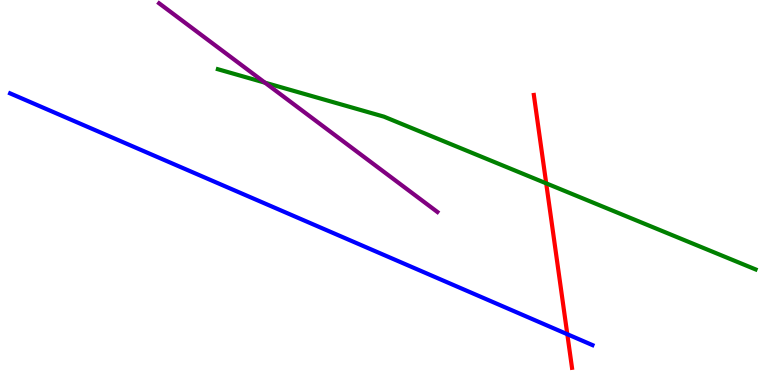[{'lines': ['blue', 'red'], 'intersections': [{'x': 7.32, 'y': 1.32}]}, {'lines': ['green', 'red'], 'intersections': [{'x': 7.05, 'y': 5.24}]}, {'lines': ['purple', 'red'], 'intersections': []}, {'lines': ['blue', 'green'], 'intersections': []}, {'lines': ['blue', 'purple'], 'intersections': []}, {'lines': ['green', 'purple'], 'intersections': [{'x': 3.42, 'y': 7.85}]}]